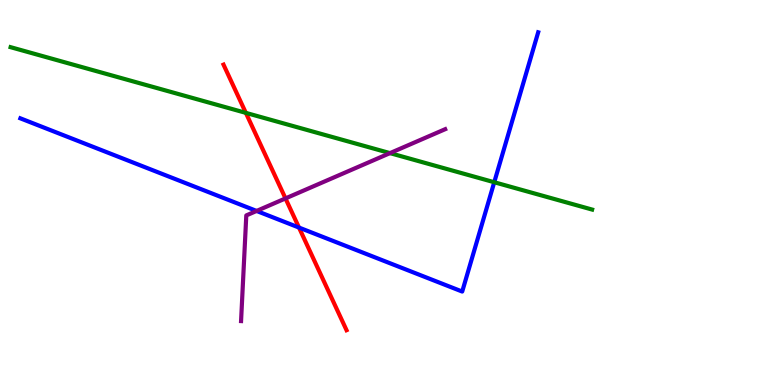[{'lines': ['blue', 'red'], 'intersections': [{'x': 3.86, 'y': 4.09}]}, {'lines': ['green', 'red'], 'intersections': [{'x': 3.17, 'y': 7.07}]}, {'lines': ['purple', 'red'], 'intersections': [{'x': 3.68, 'y': 4.85}]}, {'lines': ['blue', 'green'], 'intersections': [{'x': 6.38, 'y': 5.27}]}, {'lines': ['blue', 'purple'], 'intersections': [{'x': 3.31, 'y': 4.52}]}, {'lines': ['green', 'purple'], 'intersections': [{'x': 5.03, 'y': 6.02}]}]